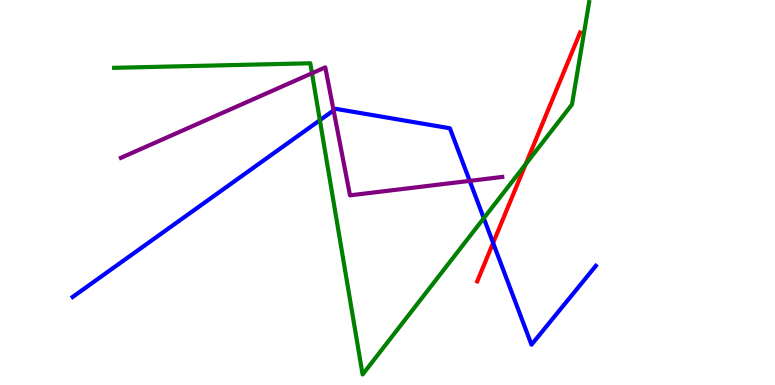[{'lines': ['blue', 'red'], 'intersections': [{'x': 6.36, 'y': 3.69}]}, {'lines': ['green', 'red'], 'intersections': [{'x': 6.78, 'y': 5.74}]}, {'lines': ['purple', 'red'], 'intersections': []}, {'lines': ['blue', 'green'], 'intersections': [{'x': 4.13, 'y': 6.88}, {'x': 6.24, 'y': 4.33}]}, {'lines': ['blue', 'purple'], 'intersections': [{'x': 4.3, 'y': 7.13}, {'x': 6.06, 'y': 5.3}]}, {'lines': ['green', 'purple'], 'intersections': [{'x': 4.03, 'y': 8.1}]}]